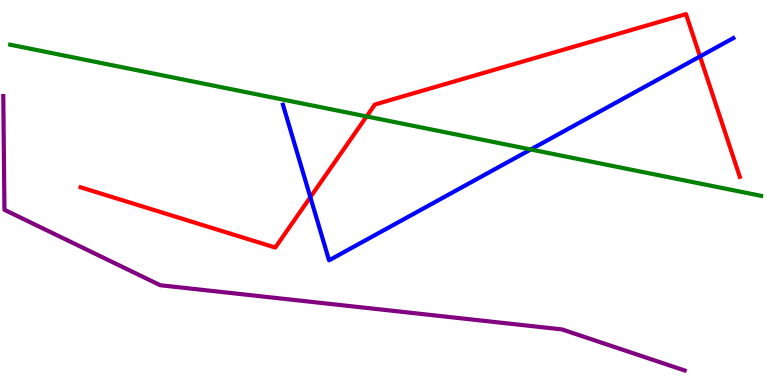[{'lines': ['blue', 'red'], 'intersections': [{'x': 4.0, 'y': 4.88}, {'x': 9.03, 'y': 8.53}]}, {'lines': ['green', 'red'], 'intersections': [{'x': 4.73, 'y': 6.98}]}, {'lines': ['purple', 'red'], 'intersections': []}, {'lines': ['blue', 'green'], 'intersections': [{'x': 6.85, 'y': 6.12}]}, {'lines': ['blue', 'purple'], 'intersections': []}, {'lines': ['green', 'purple'], 'intersections': []}]